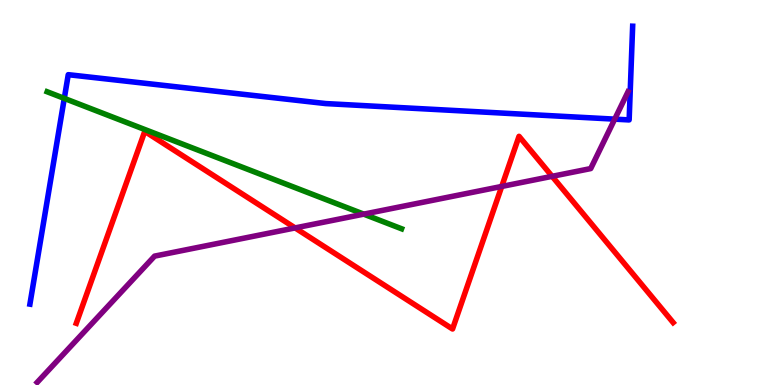[{'lines': ['blue', 'red'], 'intersections': []}, {'lines': ['green', 'red'], 'intersections': []}, {'lines': ['purple', 'red'], 'intersections': [{'x': 3.81, 'y': 4.08}, {'x': 6.47, 'y': 5.16}, {'x': 7.12, 'y': 5.42}]}, {'lines': ['blue', 'green'], 'intersections': [{'x': 0.83, 'y': 7.44}]}, {'lines': ['blue', 'purple'], 'intersections': [{'x': 7.93, 'y': 6.91}]}, {'lines': ['green', 'purple'], 'intersections': [{'x': 4.69, 'y': 4.44}]}]